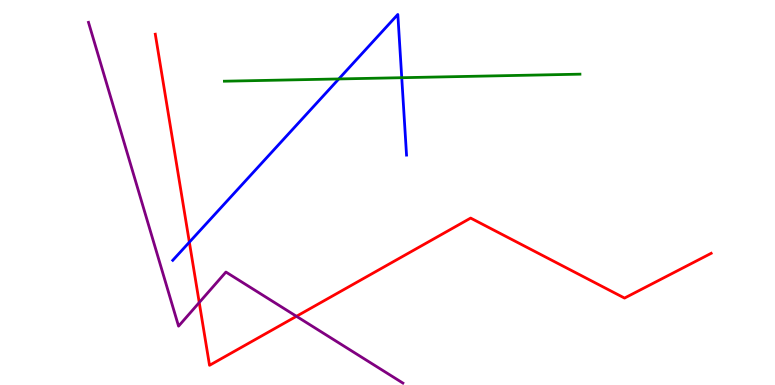[{'lines': ['blue', 'red'], 'intersections': [{'x': 2.44, 'y': 3.71}]}, {'lines': ['green', 'red'], 'intersections': []}, {'lines': ['purple', 'red'], 'intersections': [{'x': 2.57, 'y': 2.14}, {'x': 3.83, 'y': 1.78}]}, {'lines': ['blue', 'green'], 'intersections': [{'x': 4.37, 'y': 7.95}, {'x': 5.18, 'y': 7.98}]}, {'lines': ['blue', 'purple'], 'intersections': []}, {'lines': ['green', 'purple'], 'intersections': []}]